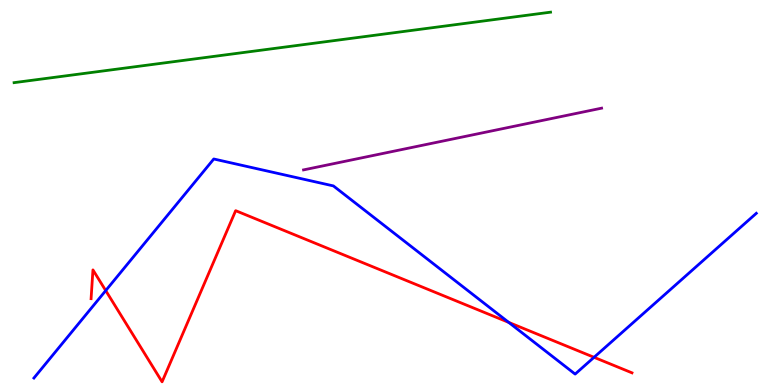[{'lines': ['blue', 'red'], 'intersections': [{'x': 1.36, 'y': 2.45}, {'x': 6.56, 'y': 1.63}, {'x': 7.67, 'y': 0.719}]}, {'lines': ['green', 'red'], 'intersections': []}, {'lines': ['purple', 'red'], 'intersections': []}, {'lines': ['blue', 'green'], 'intersections': []}, {'lines': ['blue', 'purple'], 'intersections': []}, {'lines': ['green', 'purple'], 'intersections': []}]